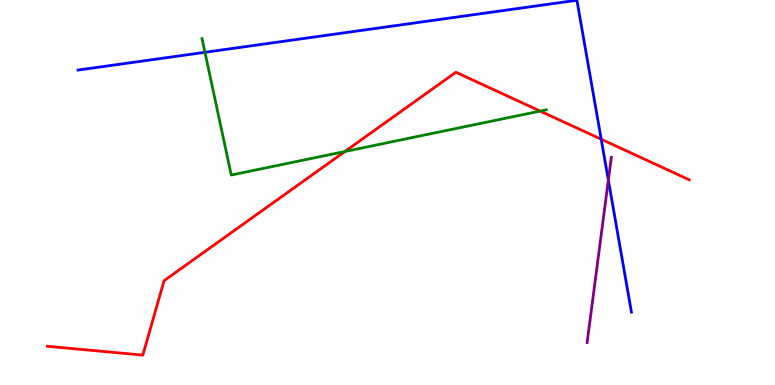[{'lines': ['blue', 'red'], 'intersections': [{'x': 7.76, 'y': 6.38}]}, {'lines': ['green', 'red'], 'intersections': [{'x': 4.45, 'y': 6.06}, {'x': 6.97, 'y': 7.11}]}, {'lines': ['purple', 'red'], 'intersections': []}, {'lines': ['blue', 'green'], 'intersections': [{'x': 2.64, 'y': 8.64}]}, {'lines': ['blue', 'purple'], 'intersections': [{'x': 7.85, 'y': 5.32}]}, {'lines': ['green', 'purple'], 'intersections': []}]